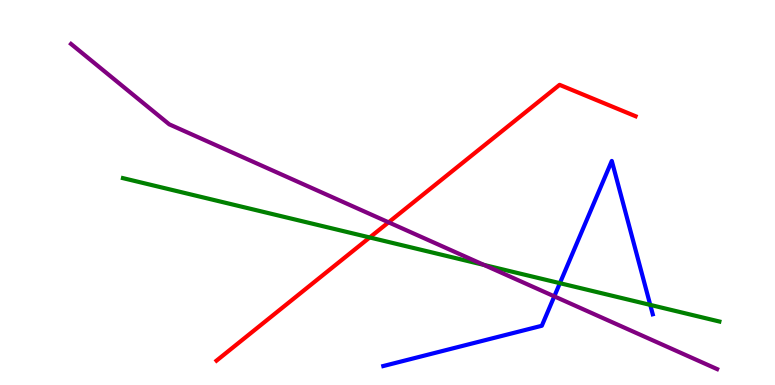[{'lines': ['blue', 'red'], 'intersections': []}, {'lines': ['green', 'red'], 'intersections': [{'x': 4.77, 'y': 3.83}]}, {'lines': ['purple', 'red'], 'intersections': [{'x': 5.01, 'y': 4.23}]}, {'lines': ['blue', 'green'], 'intersections': [{'x': 7.22, 'y': 2.64}, {'x': 8.39, 'y': 2.08}]}, {'lines': ['blue', 'purple'], 'intersections': [{'x': 7.15, 'y': 2.3}]}, {'lines': ['green', 'purple'], 'intersections': [{'x': 6.24, 'y': 3.12}]}]